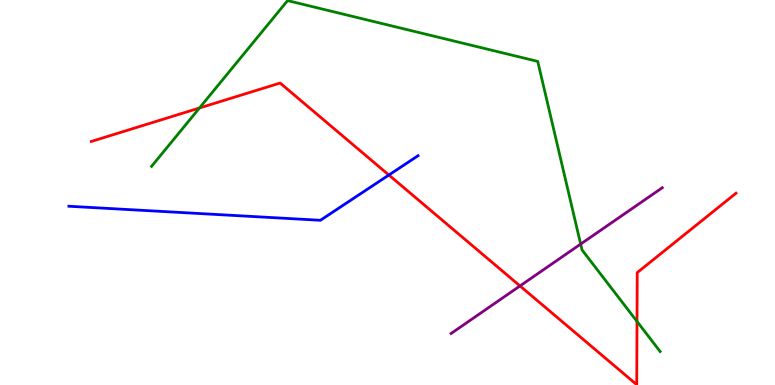[{'lines': ['blue', 'red'], 'intersections': [{'x': 5.02, 'y': 5.45}]}, {'lines': ['green', 'red'], 'intersections': [{'x': 2.57, 'y': 7.19}, {'x': 8.22, 'y': 1.65}]}, {'lines': ['purple', 'red'], 'intersections': [{'x': 6.71, 'y': 2.57}]}, {'lines': ['blue', 'green'], 'intersections': []}, {'lines': ['blue', 'purple'], 'intersections': []}, {'lines': ['green', 'purple'], 'intersections': [{'x': 7.49, 'y': 3.66}]}]